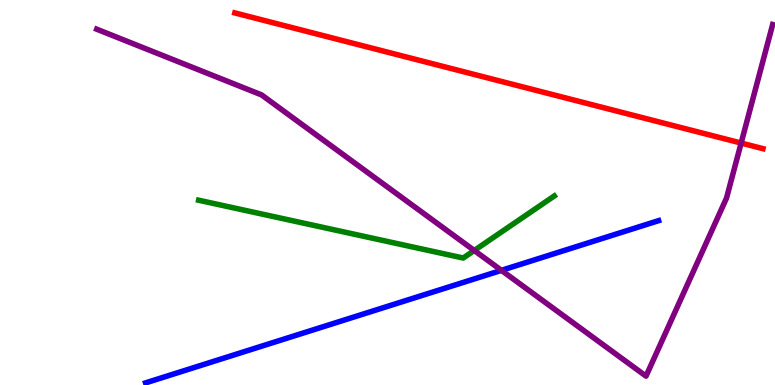[{'lines': ['blue', 'red'], 'intersections': []}, {'lines': ['green', 'red'], 'intersections': []}, {'lines': ['purple', 'red'], 'intersections': [{'x': 9.56, 'y': 6.28}]}, {'lines': ['blue', 'green'], 'intersections': []}, {'lines': ['blue', 'purple'], 'intersections': [{'x': 6.47, 'y': 2.98}]}, {'lines': ['green', 'purple'], 'intersections': [{'x': 6.12, 'y': 3.49}]}]